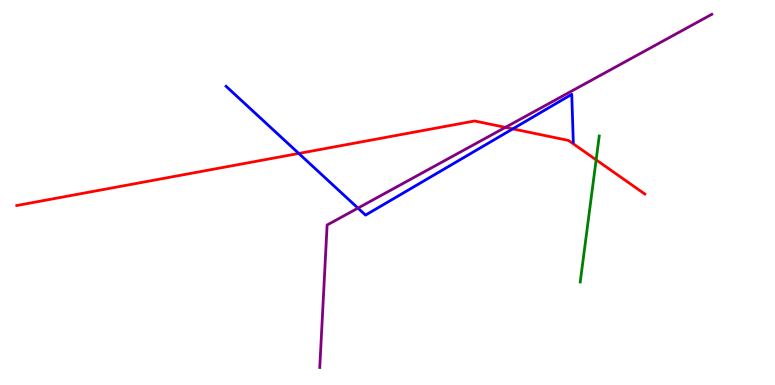[{'lines': ['blue', 'red'], 'intersections': [{'x': 3.86, 'y': 6.01}, {'x': 6.62, 'y': 6.65}]}, {'lines': ['green', 'red'], 'intersections': [{'x': 7.69, 'y': 5.85}]}, {'lines': ['purple', 'red'], 'intersections': [{'x': 6.52, 'y': 6.69}]}, {'lines': ['blue', 'green'], 'intersections': []}, {'lines': ['blue', 'purple'], 'intersections': [{'x': 4.62, 'y': 4.59}]}, {'lines': ['green', 'purple'], 'intersections': []}]